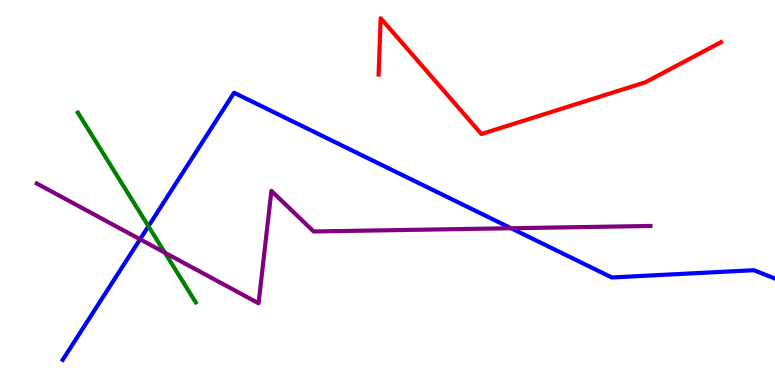[{'lines': ['blue', 'red'], 'intersections': []}, {'lines': ['green', 'red'], 'intersections': []}, {'lines': ['purple', 'red'], 'intersections': []}, {'lines': ['blue', 'green'], 'intersections': [{'x': 1.92, 'y': 4.12}]}, {'lines': ['blue', 'purple'], 'intersections': [{'x': 1.81, 'y': 3.79}, {'x': 6.6, 'y': 4.07}]}, {'lines': ['green', 'purple'], 'intersections': [{'x': 2.13, 'y': 3.44}]}]